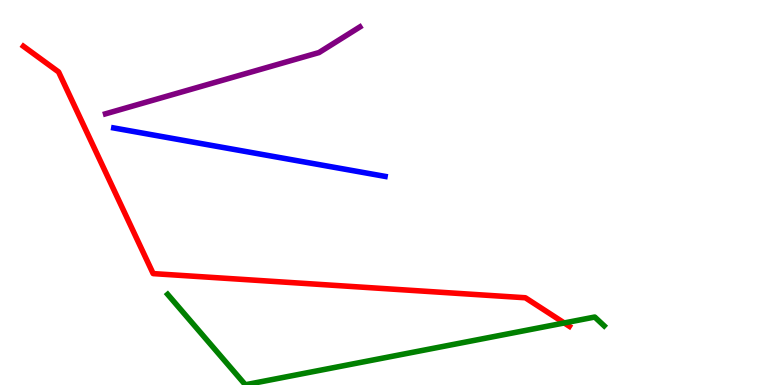[{'lines': ['blue', 'red'], 'intersections': []}, {'lines': ['green', 'red'], 'intersections': [{'x': 7.28, 'y': 1.61}]}, {'lines': ['purple', 'red'], 'intersections': []}, {'lines': ['blue', 'green'], 'intersections': []}, {'lines': ['blue', 'purple'], 'intersections': []}, {'lines': ['green', 'purple'], 'intersections': []}]